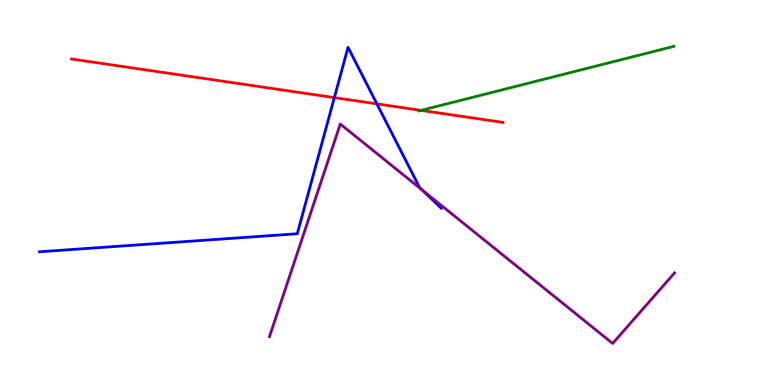[{'lines': ['blue', 'red'], 'intersections': [{'x': 4.31, 'y': 7.46}, {'x': 4.86, 'y': 7.3}]}, {'lines': ['green', 'red'], 'intersections': [{'x': 5.43, 'y': 7.13}]}, {'lines': ['purple', 'red'], 'intersections': []}, {'lines': ['blue', 'green'], 'intersections': []}, {'lines': ['blue', 'purple'], 'intersections': [{'x': 5.44, 'y': 5.07}]}, {'lines': ['green', 'purple'], 'intersections': []}]